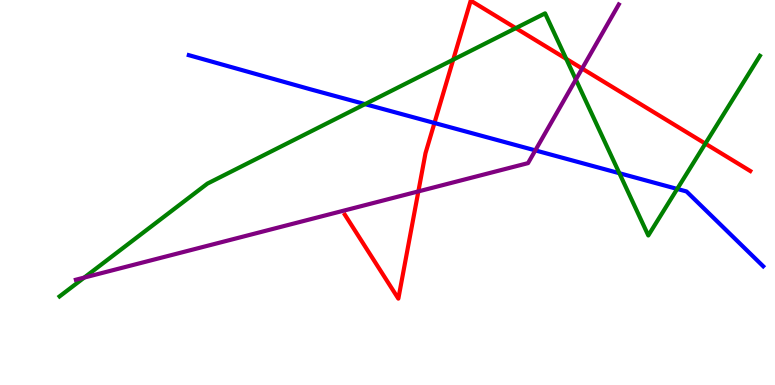[{'lines': ['blue', 'red'], 'intersections': [{'x': 5.61, 'y': 6.81}]}, {'lines': ['green', 'red'], 'intersections': [{'x': 5.85, 'y': 8.45}, {'x': 6.66, 'y': 9.27}, {'x': 7.31, 'y': 8.47}, {'x': 9.1, 'y': 6.27}]}, {'lines': ['purple', 'red'], 'intersections': [{'x': 5.4, 'y': 5.03}, {'x': 7.51, 'y': 8.22}]}, {'lines': ['blue', 'green'], 'intersections': [{'x': 4.71, 'y': 7.3}, {'x': 7.99, 'y': 5.5}, {'x': 8.74, 'y': 5.09}]}, {'lines': ['blue', 'purple'], 'intersections': [{'x': 6.91, 'y': 6.09}]}, {'lines': ['green', 'purple'], 'intersections': [{'x': 1.09, 'y': 2.79}, {'x': 7.43, 'y': 7.93}]}]